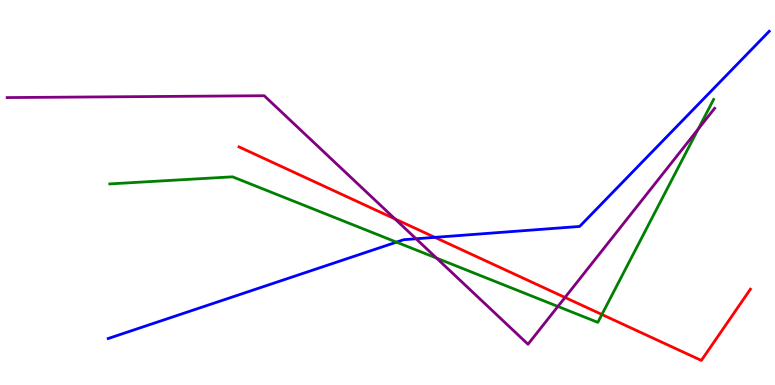[{'lines': ['blue', 'red'], 'intersections': [{'x': 5.61, 'y': 3.83}]}, {'lines': ['green', 'red'], 'intersections': [{'x': 7.77, 'y': 1.83}]}, {'lines': ['purple', 'red'], 'intersections': [{'x': 5.1, 'y': 4.31}, {'x': 7.29, 'y': 2.27}]}, {'lines': ['blue', 'green'], 'intersections': [{'x': 5.12, 'y': 3.71}]}, {'lines': ['blue', 'purple'], 'intersections': [{'x': 5.37, 'y': 3.8}]}, {'lines': ['green', 'purple'], 'intersections': [{'x': 5.63, 'y': 3.3}, {'x': 7.2, 'y': 2.04}, {'x': 9.01, 'y': 6.65}]}]